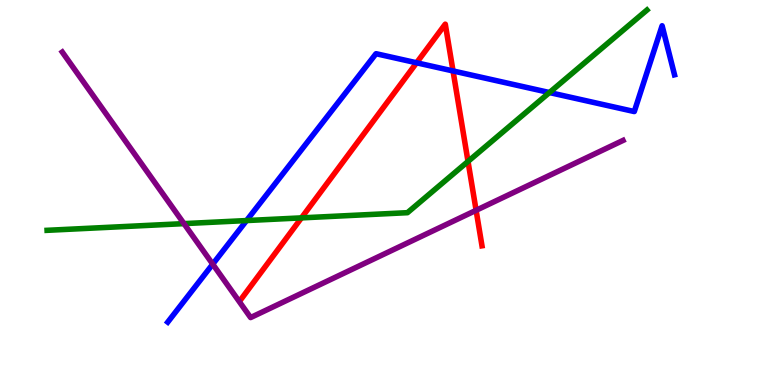[{'lines': ['blue', 'red'], 'intersections': [{'x': 5.38, 'y': 8.37}, {'x': 5.85, 'y': 8.16}]}, {'lines': ['green', 'red'], 'intersections': [{'x': 3.89, 'y': 4.34}, {'x': 6.04, 'y': 5.81}]}, {'lines': ['purple', 'red'], 'intersections': [{'x': 6.14, 'y': 4.54}]}, {'lines': ['blue', 'green'], 'intersections': [{'x': 3.18, 'y': 4.27}, {'x': 7.09, 'y': 7.6}]}, {'lines': ['blue', 'purple'], 'intersections': [{'x': 2.74, 'y': 3.14}]}, {'lines': ['green', 'purple'], 'intersections': [{'x': 2.37, 'y': 4.19}]}]